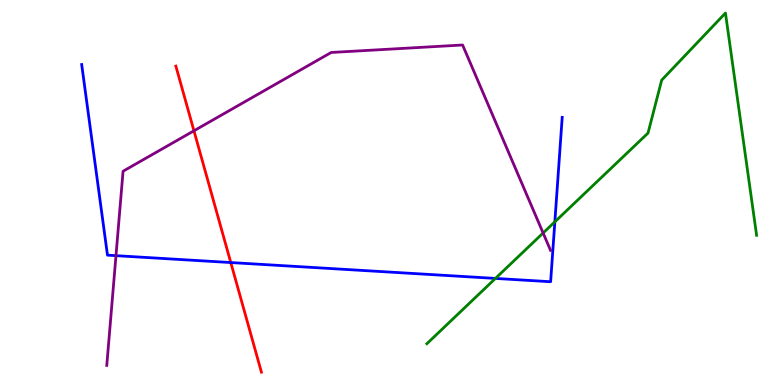[{'lines': ['blue', 'red'], 'intersections': [{'x': 2.98, 'y': 3.18}]}, {'lines': ['green', 'red'], 'intersections': []}, {'lines': ['purple', 'red'], 'intersections': [{'x': 2.5, 'y': 6.6}]}, {'lines': ['blue', 'green'], 'intersections': [{'x': 6.39, 'y': 2.77}, {'x': 7.16, 'y': 4.24}]}, {'lines': ['blue', 'purple'], 'intersections': [{'x': 1.5, 'y': 3.36}]}, {'lines': ['green', 'purple'], 'intersections': [{'x': 7.01, 'y': 3.95}]}]